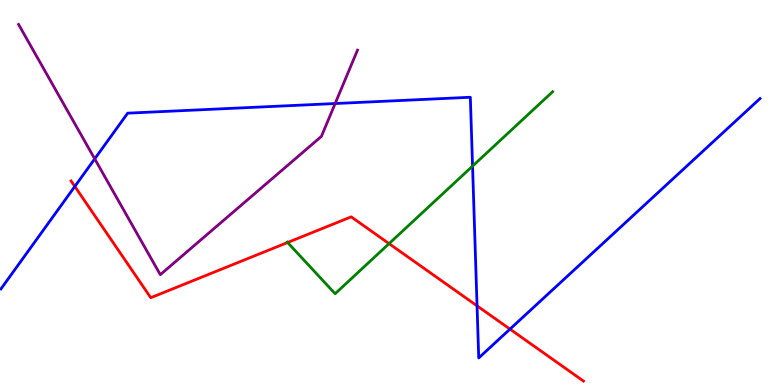[{'lines': ['blue', 'red'], 'intersections': [{'x': 0.966, 'y': 5.16}, {'x': 6.16, 'y': 2.06}, {'x': 6.58, 'y': 1.45}]}, {'lines': ['green', 'red'], 'intersections': [{'x': 3.71, 'y': 3.7}, {'x': 5.02, 'y': 3.67}]}, {'lines': ['purple', 'red'], 'intersections': []}, {'lines': ['blue', 'green'], 'intersections': [{'x': 6.1, 'y': 5.69}]}, {'lines': ['blue', 'purple'], 'intersections': [{'x': 1.22, 'y': 5.87}, {'x': 4.32, 'y': 7.31}]}, {'lines': ['green', 'purple'], 'intersections': []}]